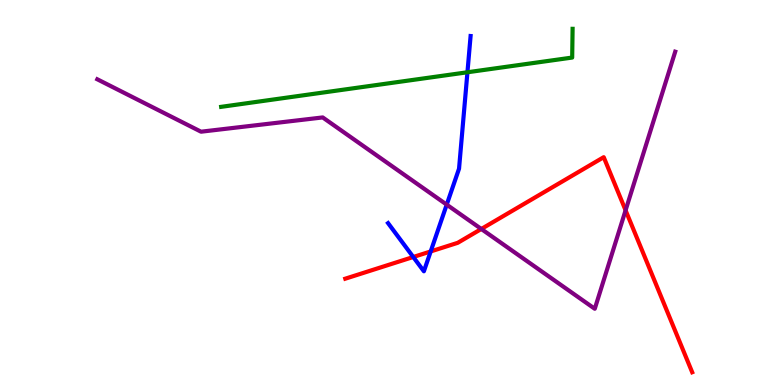[{'lines': ['blue', 'red'], 'intersections': [{'x': 5.33, 'y': 3.32}, {'x': 5.56, 'y': 3.47}]}, {'lines': ['green', 'red'], 'intersections': []}, {'lines': ['purple', 'red'], 'intersections': [{'x': 6.21, 'y': 4.05}, {'x': 8.07, 'y': 4.54}]}, {'lines': ['blue', 'green'], 'intersections': [{'x': 6.03, 'y': 8.12}]}, {'lines': ['blue', 'purple'], 'intersections': [{'x': 5.76, 'y': 4.68}]}, {'lines': ['green', 'purple'], 'intersections': []}]